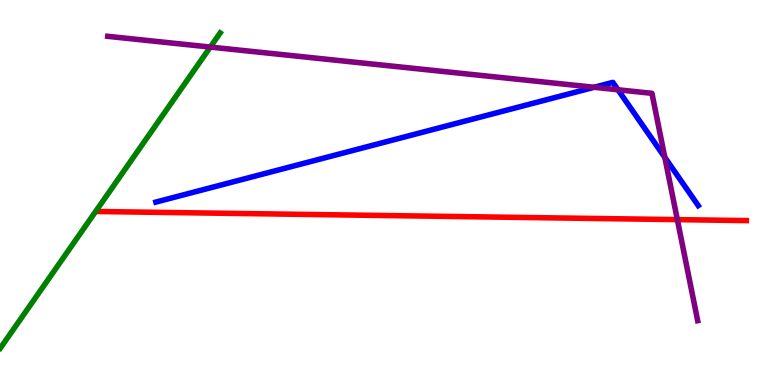[{'lines': ['blue', 'red'], 'intersections': []}, {'lines': ['green', 'red'], 'intersections': []}, {'lines': ['purple', 'red'], 'intersections': [{'x': 8.74, 'y': 4.3}]}, {'lines': ['blue', 'green'], 'intersections': []}, {'lines': ['blue', 'purple'], 'intersections': [{'x': 7.67, 'y': 7.73}, {'x': 7.97, 'y': 7.67}, {'x': 8.58, 'y': 5.91}]}, {'lines': ['green', 'purple'], 'intersections': [{'x': 2.71, 'y': 8.78}]}]